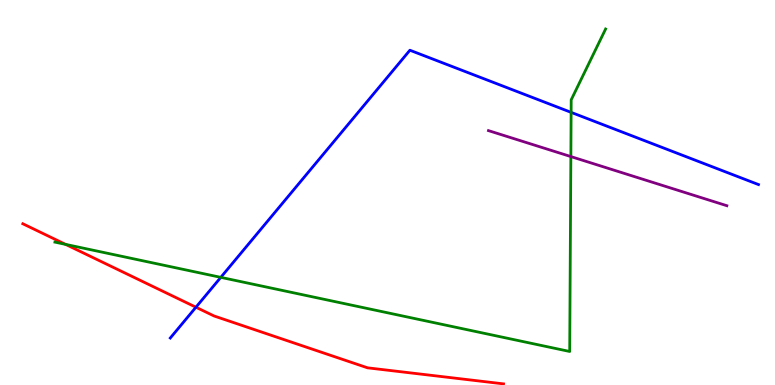[{'lines': ['blue', 'red'], 'intersections': [{'x': 2.53, 'y': 2.02}]}, {'lines': ['green', 'red'], 'intersections': [{'x': 0.846, 'y': 3.65}]}, {'lines': ['purple', 'red'], 'intersections': []}, {'lines': ['blue', 'green'], 'intersections': [{'x': 2.85, 'y': 2.8}, {'x': 7.37, 'y': 7.08}]}, {'lines': ['blue', 'purple'], 'intersections': []}, {'lines': ['green', 'purple'], 'intersections': [{'x': 7.37, 'y': 5.93}]}]